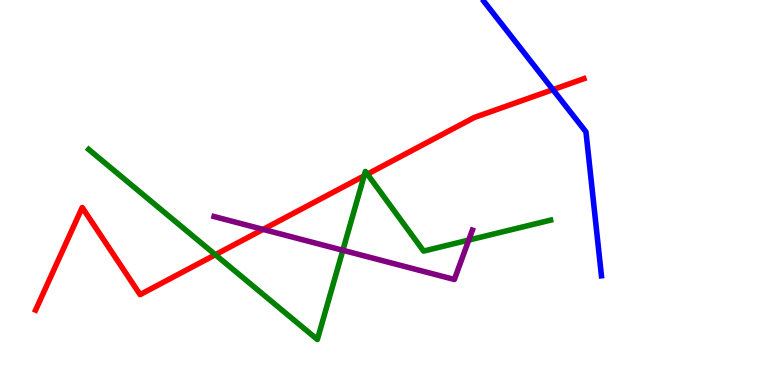[{'lines': ['blue', 'red'], 'intersections': [{'x': 7.13, 'y': 7.67}]}, {'lines': ['green', 'red'], 'intersections': [{'x': 2.78, 'y': 3.38}, {'x': 4.7, 'y': 5.43}, {'x': 4.74, 'y': 5.48}]}, {'lines': ['purple', 'red'], 'intersections': [{'x': 3.4, 'y': 4.04}]}, {'lines': ['blue', 'green'], 'intersections': []}, {'lines': ['blue', 'purple'], 'intersections': []}, {'lines': ['green', 'purple'], 'intersections': [{'x': 4.42, 'y': 3.5}, {'x': 6.05, 'y': 3.76}]}]